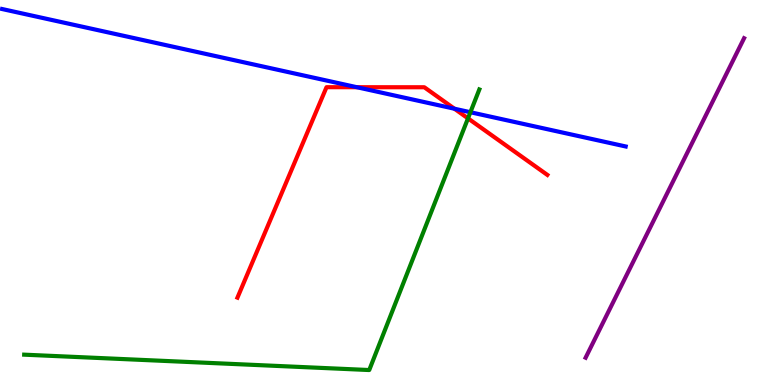[{'lines': ['blue', 'red'], 'intersections': [{'x': 4.6, 'y': 7.73}, {'x': 5.86, 'y': 7.18}]}, {'lines': ['green', 'red'], 'intersections': [{'x': 6.04, 'y': 6.93}]}, {'lines': ['purple', 'red'], 'intersections': []}, {'lines': ['blue', 'green'], 'intersections': [{'x': 6.07, 'y': 7.08}]}, {'lines': ['blue', 'purple'], 'intersections': []}, {'lines': ['green', 'purple'], 'intersections': []}]